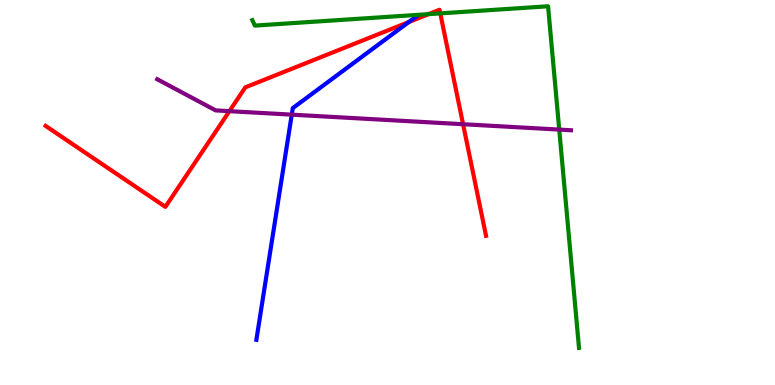[{'lines': ['blue', 'red'], 'intersections': [{'x': 5.27, 'y': 9.43}]}, {'lines': ['green', 'red'], 'intersections': [{'x': 5.53, 'y': 9.63}, {'x': 5.68, 'y': 9.65}]}, {'lines': ['purple', 'red'], 'intersections': [{'x': 2.96, 'y': 7.11}, {'x': 5.98, 'y': 6.77}]}, {'lines': ['blue', 'green'], 'intersections': []}, {'lines': ['blue', 'purple'], 'intersections': [{'x': 3.76, 'y': 7.02}]}, {'lines': ['green', 'purple'], 'intersections': [{'x': 7.22, 'y': 6.63}]}]